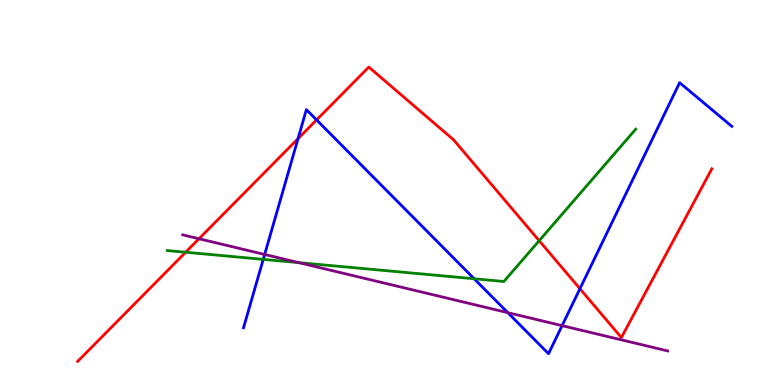[{'lines': ['blue', 'red'], 'intersections': [{'x': 3.85, 'y': 6.4}, {'x': 4.08, 'y': 6.89}, {'x': 7.48, 'y': 2.5}]}, {'lines': ['green', 'red'], 'intersections': [{'x': 2.4, 'y': 3.45}, {'x': 6.96, 'y': 3.75}]}, {'lines': ['purple', 'red'], 'intersections': [{'x': 2.57, 'y': 3.8}]}, {'lines': ['blue', 'green'], 'intersections': [{'x': 3.4, 'y': 3.26}, {'x': 6.12, 'y': 2.76}]}, {'lines': ['blue', 'purple'], 'intersections': [{'x': 3.41, 'y': 3.39}, {'x': 6.55, 'y': 1.88}, {'x': 7.25, 'y': 1.54}]}, {'lines': ['green', 'purple'], 'intersections': [{'x': 3.86, 'y': 3.18}]}]